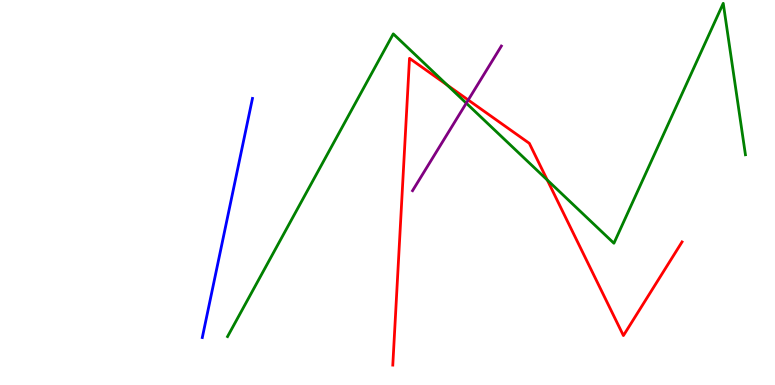[{'lines': ['blue', 'red'], 'intersections': []}, {'lines': ['green', 'red'], 'intersections': [{'x': 5.77, 'y': 7.79}, {'x': 7.06, 'y': 5.32}]}, {'lines': ['purple', 'red'], 'intersections': [{'x': 6.04, 'y': 7.4}]}, {'lines': ['blue', 'green'], 'intersections': []}, {'lines': ['blue', 'purple'], 'intersections': []}, {'lines': ['green', 'purple'], 'intersections': [{'x': 6.02, 'y': 7.32}]}]